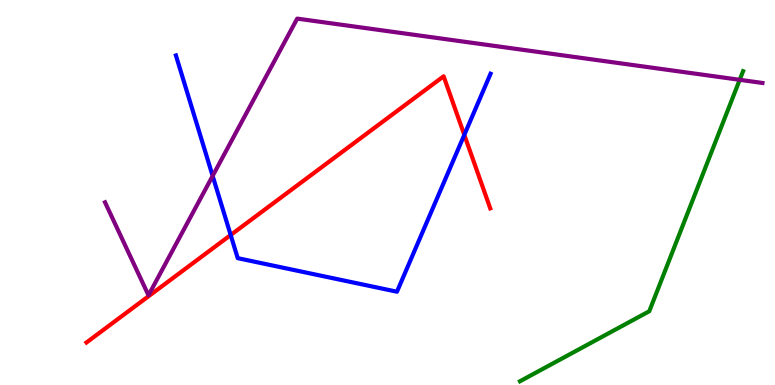[{'lines': ['blue', 'red'], 'intersections': [{'x': 2.98, 'y': 3.9}, {'x': 5.99, 'y': 6.5}]}, {'lines': ['green', 'red'], 'intersections': []}, {'lines': ['purple', 'red'], 'intersections': []}, {'lines': ['blue', 'green'], 'intersections': []}, {'lines': ['blue', 'purple'], 'intersections': [{'x': 2.74, 'y': 5.43}]}, {'lines': ['green', 'purple'], 'intersections': [{'x': 9.54, 'y': 7.93}]}]